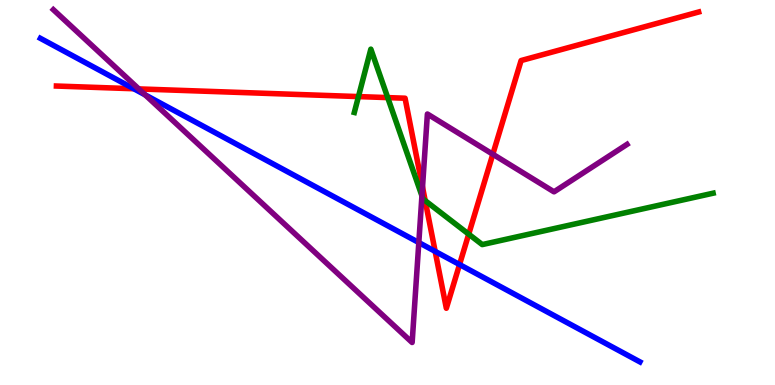[{'lines': ['blue', 'red'], 'intersections': [{'x': 1.73, 'y': 7.7}, {'x': 5.61, 'y': 3.47}, {'x': 5.93, 'y': 3.13}]}, {'lines': ['green', 'red'], 'intersections': [{'x': 4.63, 'y': 7.49}, {'x': 5.0, 'y': 7.46}, {'x': 5.49, 'y': 4.79}, {'x': 6.05, 'y': 3.92}]}, {'lines': ['purple', 'red'], 'intersections': [{'x': 1.79, 'y': 7.69}, {'x': 5.45, 'y': 5.14}, {'x': 6.36, 'y': 5.99}]}, {'lines': ['blue', 'green'], 'intersections': []}, {'lines': ['blue', 'purple'], 'intersections': [{'x': 1.87, 'y': 7.53}, {'x': 5.4, 'y': 3.7}]}, {'lines': ['green', 'purple'], 'intersections': [{'x': 5.44, 'y': 4.91}]}]